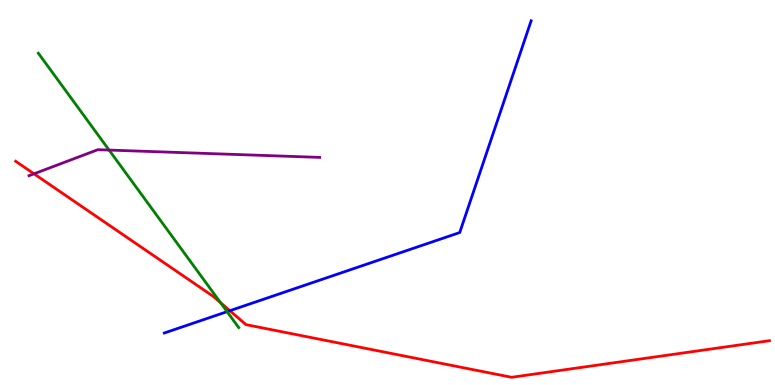[{'lines': ['blue', 'red'], 'intersections': [{'x': 2.97, 'y': 1.93}]}, {'lines': ['green', 'red'], 'intersections': [{'x': 2.84, 'y': 2.14}]}, {'lines': ['purple', 'red'], 'intersections': [{'x': 0.439, 'y': 5.49}]}, {'lines': ['blue', 'green'], 'intersections': [{'x': 2.93, 'y': 1.91}]}, {'lines': ['blue', 'purple'], 'intersections': []}, {'lines': ['green', 'purple'], 'intersections': [{'x': 1.41, 'y': 6.1}]}]